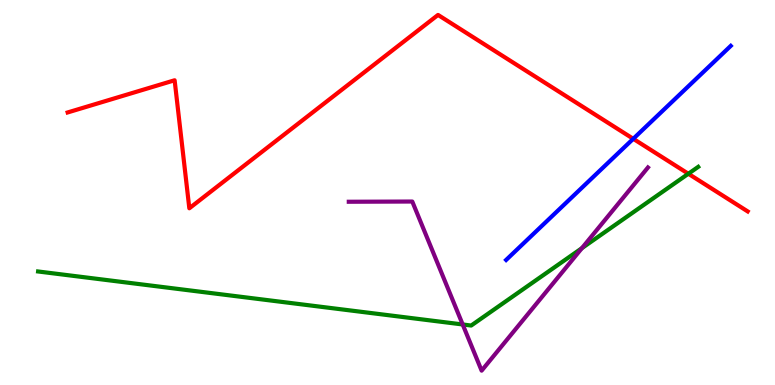[{'lines': ['blue', 'red'], 'intersections': [{'x': 8.17, 'y': 6.39}]}, {'lines': ['green', 'red'], 'intersections': [{'x': 8.88, 'y': 5.49}]}, {'lines': ['purple', 'red'], 'intersections': []}, {'lines': ['blue', 'green'], 'intersections': []}, {'lines': ['blue', 'purple'], 'intersections': []}, {'lines': ['green', 'purple'], 'intersections': [{'x': 5.97, 'y': 1.57}, {'x': 7.51, 'y': 3.55}]}]